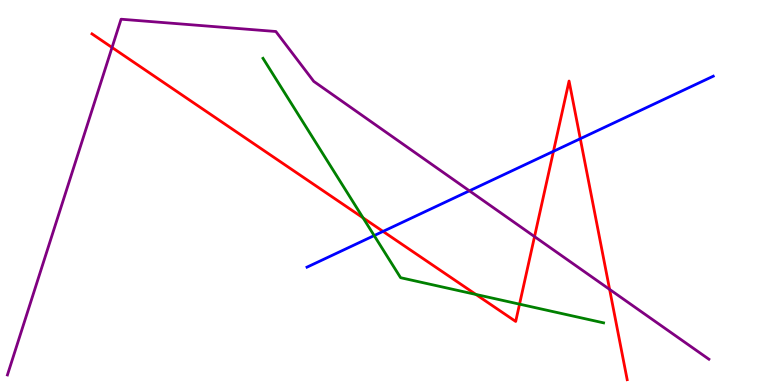[{'lines': ['blue', 'red'], 'intersections': [{'x': 4.94, 'y': 3.99}, {'x': 7.14, 'y': 6.07}, {'x': 7.49, 'y': 6.4}]}, {'lines': ['green', 'red'], 'intersections': [{'x': 4.68, 'y': 4.34}, {'x': 6.14, 'y': 2.35}, {'x': 6.7, 'y': 2.1}]}, {'lines': ['purple', 'red'], 'intersections': [{'x': 1.45, 'y': 8.77}, {'x': 6.9, 'y': 3.85}, {'x': 7.87, 'y': 2.48}]}, {'lines': ['blue', 'green'], 'intersections': [{'x': 4.83, 'y': 3.88}]}, {'lines': ['blue', 'purple'], 'intersections': [{'x': 6.06, 'y': 5.04}]}, {'lines': ['green', 'purple'], 'intersections': []}]